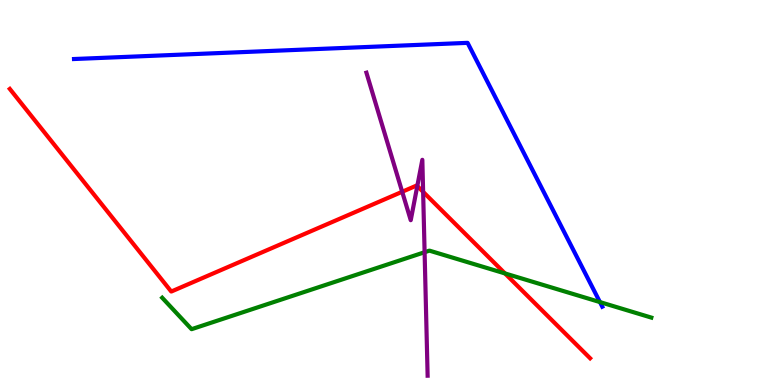[{'lines': ['blue', 'red'], 'intersections': []}, {'lines': ['green', 'red'], 'intersections': [{'x': 6.52, 'y': 2.9}]}, {'lines': ['purple', 'red'], 'intersections': [{'x': 5.19, 'y': 5.02}, {'x': 5.38, 'y': 5.17}, {'x': 5.46, 'y': 5.02}]}, {'lines': ['blue', 'green'], 'intersections': [{'x': 7.74, 'y': 2.15}]}, {'lines': ['blue', 'purple'], 'intersections': []}, {'lines': ['green', 'purple'], 'intersections': [{'x': 5.48, 'y': 3.45}]}]